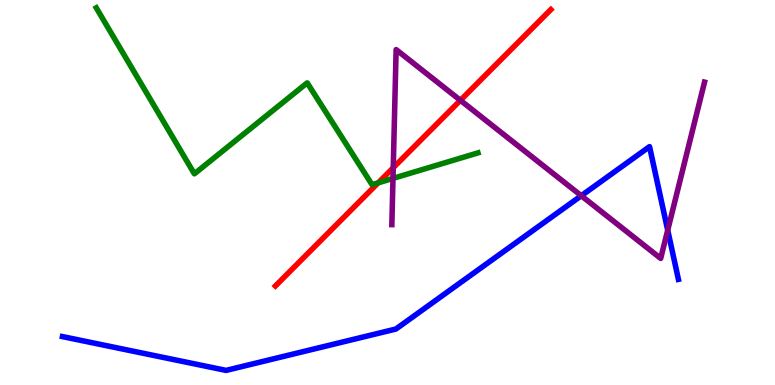[{'lines': ['blue', 'red'], 'intersections': []}, {'lines': ['green', 'red'], 'intersections': [{'x': 4.88, 'y': 5.25}]}, {'lines': ['purple', 'red'], 'intersections': [{'x': 5.07, 'y': 5.64}, {'x': 5.94, 'y': 7.39}]}, {'lines': ['blue', 'green'], 'intersections': []}, {'lines': ['blue', 'purple'], 'intersections': [{'x': 7.5, 'y': 4.92}, {'x': 8.62, 'y': 4.02}]}, {'lines': ['green', 'purple'], 'intersections': [{'x': 5.07, 'y': 5.37}]}]